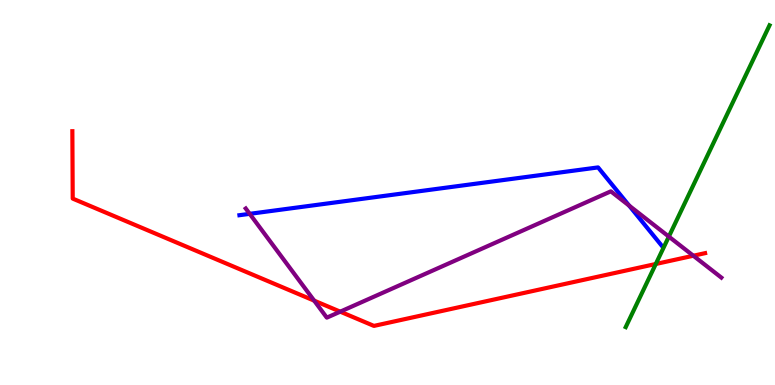[{'lines': ['blue', 'red'], 'intersections': []}, {'lines': ['green', 'red'], 'intersections': [{'x': 8.46, 'y': 3.14}]}, {'lines': ['purple', 'red'], 'intersections': [{'x': 4.05, 'y': 2.19}, {'x': 4.39, 'y': 1.9}, {'x': 8.95, 'y': 3.36}]}, {'lines': ['blue', 'green'], 'intersections': []}, {'lines': ['blue', 'purple'], 'intersections': [{'x': 3.22, 'y': 4.45}, {'x': 8.12, 'y': 4.66}]}, {'lines': ['green', 'purple'], 'intersections': [{'x': 8.63, 'y': 3.85}]}]